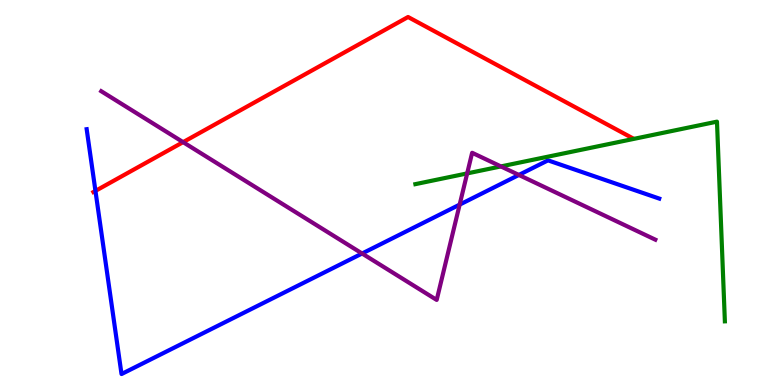[{'lines': ['blue', 'red'], 'intersections': [{'x': 1.23, 'y': 5.04}]}, {'lines': ['green', 'red'], 'intersections': []}, {'lines': ['purple', 'red'], 'intersections': [{'x': 2.36, 'y': 6.31}]}, {'lines': ['blue', 'green'], 'intersections': []}, {'lines': ['blue', 'purple'], 'intersections': [{'x': 4.67, 'y': 3.42}, {'x': 5.93, 'y': 4.69}, {'x': 6.7, 'y': 5.46}]}, {'lines': ['green', 'purple'], 'intersections': [{'x': 6.03, 'y': 5.5}, {'x': 6.46, 'y': 5.68}]}]